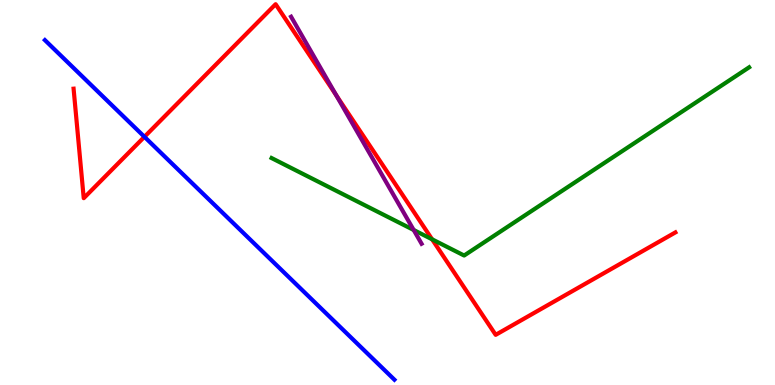[{'lines': ['blue', 'red'], 'intersections': [{'x': 1.86, 'y': 6.45}]}, {'lines': ['green', 'red'], 'intersections': [{'x': 5.58, 'y': 3.78}]}, {'lines': ['purple', 'red'], 'intersections': [{'x': 4.34, 'y': 7.53}]}, {'lines': ['blue', 'green'], 'intersections': []}, {'lines': ['blue', 'purple'], 'intersections': []}, {'lines': ['green', 'purple'], 'intersections': [{'x': 5.34, 'y': 4.03}]}]